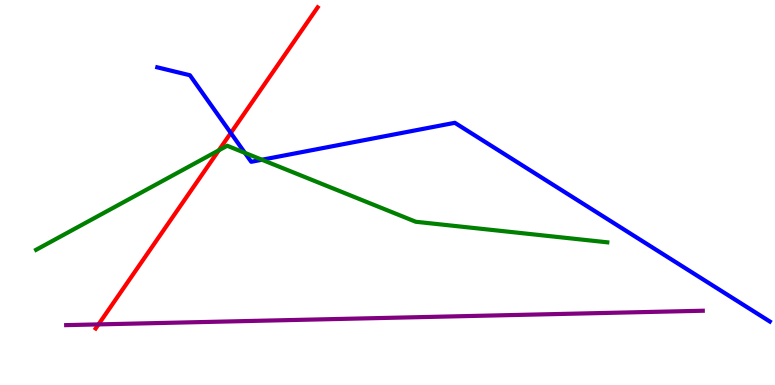[{'lines': ['blue', 'red'], 'intersections': [{'x': 2.98, 'y': 6.55}]}, {'lines': ['green', 'red'], 'intersections': [{'x': 2.82, 'y': 6.1}]}, {'lines': ['purple', 'red'], 'intersections': [{'x': 1.27, 'y': 1.57}]}, {'lines': ['blue', 'green'], 'intersections': [{'x': 3.16, 'y': 6.03}, {'x': 3.38, 'y': 5.85}]}, {'lines': ['blue', 'purple'], 'intersections': []}, {'lines': ['green', 'purple'], 'intersections': []}]